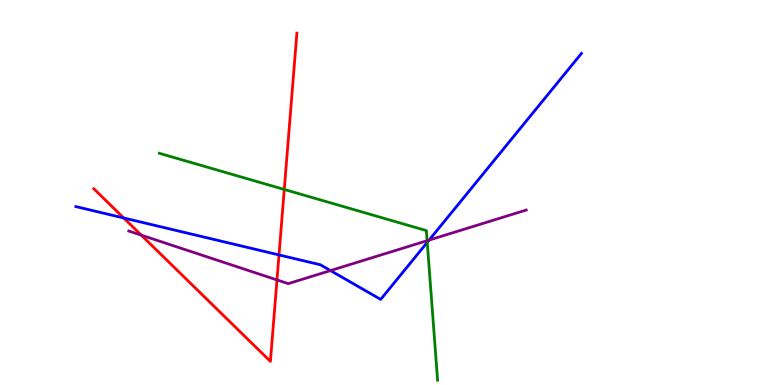[{'lines': ['blue', 'red'], 'intersections': [{'x': 1.6, 'y': 4.34}, {'x': 3.6, 'y': 3.38}]}, {'lines': ['green', 'red'], 'intersections': [{'x': 3.67, 'y': 5.08}]}, {'lines': ['purple', 'red'], 'intersections': [{'x': 1.82, 'y': 3.89}, {'x': 3.57, 'y': 2.73}]}, {'lines': ['blue', 'green'], 'intersections': [{'x': 5.51, 'y': 3.7}]}, {'lines': ['blue', 'purple'], 'intersections': [{'x': 4.26, 'y': 2.97}, {'x': 5.54, 'y': 3.76}]}, {'lines': ['green', 'purple'], 'intersections': [{'x': 5.51, 'y': 3.75}]}]